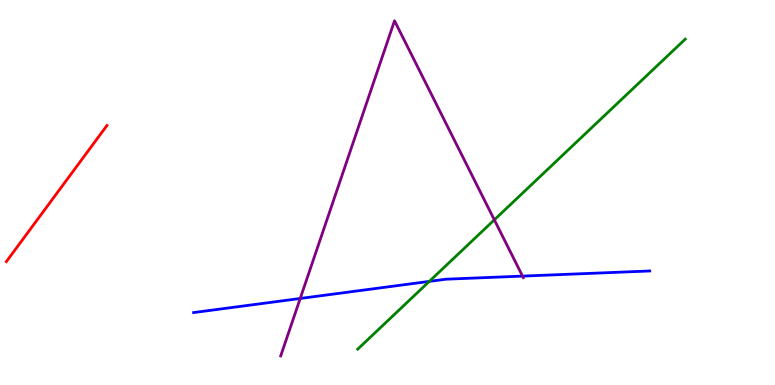[{'lines': ['blue', 'red'], 'intersections': []}, {'lines': ['green', 'red'], 'intersections': []}, {'lines': ['purple', 'red'], 'intersections': []}, {'lines': ['blue', 'green'], 'intersections': [{'x': 5.54, 'y': 2.69}]}, {'lines': ['blue', 'purple'], 'intersections': [{'x': 3.87, 'y': 2.25}, {'x': 6.74, 'y': 2.83}]}, {'lines': ['green', 'purple'], 'intersections': [{'x': 6.38, 'y': 4.29}]}]